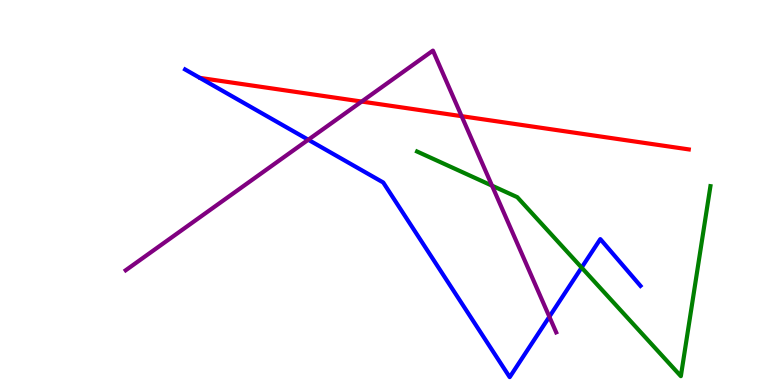[{'lines': ['blue', 'red'], 'intersections': []}, {'lines': ['green', 'red'], 'intersections': []}, {'lines': ['purple', 'red'], 'intersections': [{'x': 4.67, 'y': 7.36}, {'x': 5.96, 'y': 6.98}]}, {'lines': ['blue', 'green'], 'intersections': [{'x': 7.5, 'y': 3.05}]}, {'lines': ['blue', 'purple'], 'intersections': [{'x': 3.98, 'y': 6.37}, {'x': 7.09, 'y': 1.77}]}, {'lines': ['green', 'purple'], 'intersections': [{'x': 6.35, 'y': 5.18}]}]